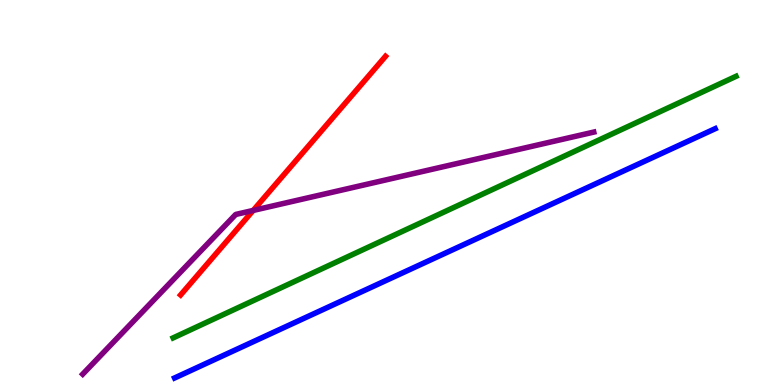[{'lines': ['blue', 'red'], 'intersections': []}, {'lines': ['green', 'red'], 'intersections': []}, {'lines': ['purple', 'red'], 'intersections': [{'x': 3.27, 'y': 4.53}]}, {'lines': ['blue', 'green'], 'intersections': []}, {'lines': ['blue', 'purple'], 'intersections': []}, {'lines': ['green', 'purple'], 'intersections': []}]